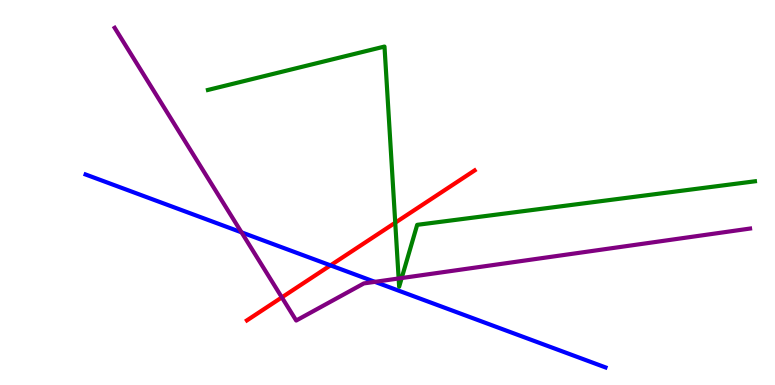[{'lines': ['blue', 'red'], 'intersections': [{'x': 4.26, 'y': 3.11}]}, {'lines': ['green', 'red'], 'intersections': [{'x': 5.1, 'y': 4.22}]}, {'lines': ['purple', 'red'], 'intersections': [{'x': 3.64, 'y': 2.28}]}, {'lines': ['blue', 'green'], 'intersections': []}, {'lines': ['blue', 'purple'], 'intersections': [{'x': 3.12, 'y': 3.97}, {'x': 4.84, 'y': 2.68}]}, {'lines': ['green', 'purple'], 'intersections': [{'x': 5.14, 'y': 2.77}, {'x': 5.18, 'y': 2.78}]}]